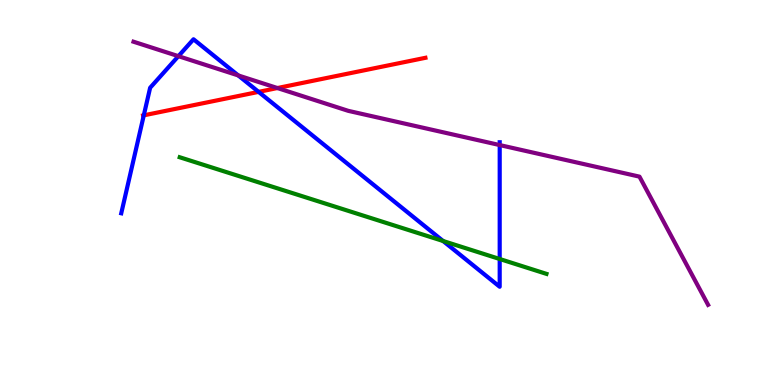[{'lines': ['blue', 'red'], 'intersections': [{'x': 1.86, 'y': 7.0}, {'x': 3.34, 'y': 7.61}]}, {'lines': ['green', 'red'], 'intersections': []}, {'lines': ['purple', 'red'], 'intersections': [{'x': 3.58, 'y': 7.71}]}, {'lines': ['blue', 'green'], 'intersections': [{'x': 5.72, 'y': 3.74}, {'x': 6.45, 'y': 3.27}]}, {'lines': ['blue', 'purple'], 'intersections': [{'x': 2.3, 'y': 8.54}, {'x': 3.07, 'y': 8.04}, {'x': 6.45, 'y': 6.23}]}, {'lines': ['green', 'purple'], 'intersections': []}]